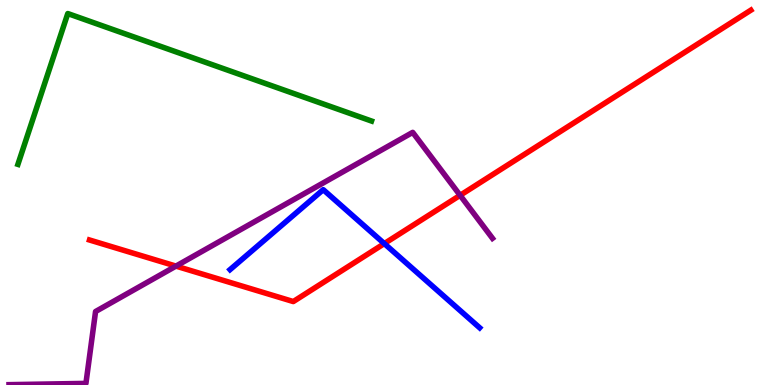[{'lines': ['blue', 'red'], 'intersections': [{'x': 4.96, 'y': 3.67}]}, {'lines': ['green', 'red'], 'intersections': []}, {'lines': ['purple', 'red'], 'intersections': [{'x': 2.27, 'y': 3.09}, {'x': 5.94, 'y': 4.93}]}, {'lines': ['blue', 'green'], 'intersections': []}, {'lines': ['blue', 'purple'], 'intersections': []}, {'lines': ['green', 'purple'], 'intersections': []}]